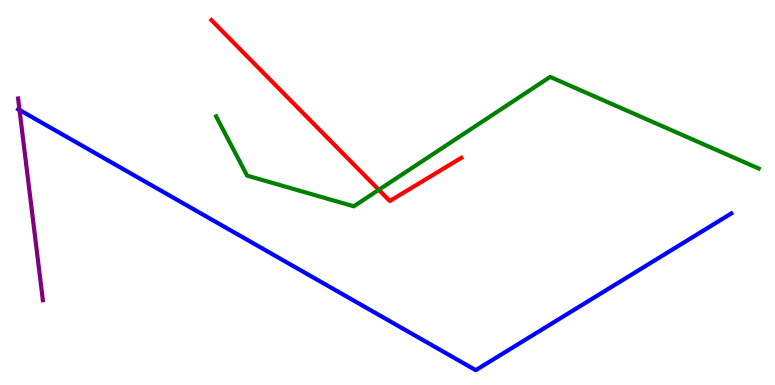[{'lines': ['blue', 'red'], 'intersections': []}, {'lines': ['green', 'red'], 'intersections': [{'x': 4.89, 'y': 5.07}]}, {'lines': ['purple', 'red'], 'intersections': []}, {'lines': ['blue', 'green'], 'intersections': []}, {'lines': ['blue', 'purple'], 'intersections': [{'x': 0.252, 'y': 7.14}]}, {'lines': ['green', 'purple'], 'intersections': []}]